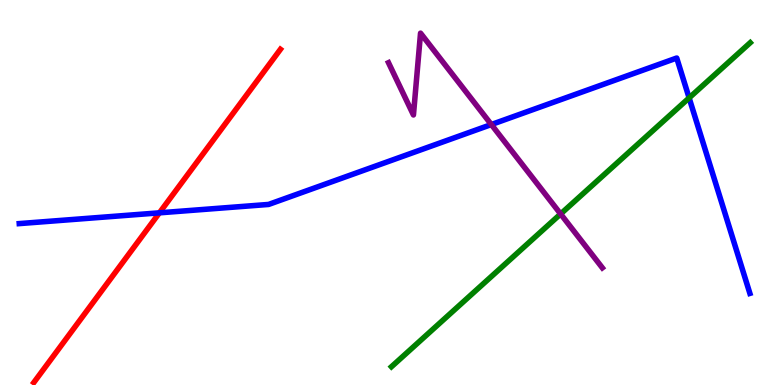[{'lines': ['blue', 'red'], 'intersections': [{'x': 2.06, 'y': 4.47}]}, {'lines': ['green', 'red'], 'intersections': []}, {'lines': ['purple', 'red'], 'intersections': []}, {'lines': ['blue', 'green'], 'intersections': [{'x': 8.89, 'y': 7.46}]}, {'lines': ['blue', 'purple'], 'intersections': [{'x': 6.34, 'y': 6.77}]}, {'lines': ['green', 'purple'], 'intersections': [{'x': 7.23, 'y': 4.44}]}]